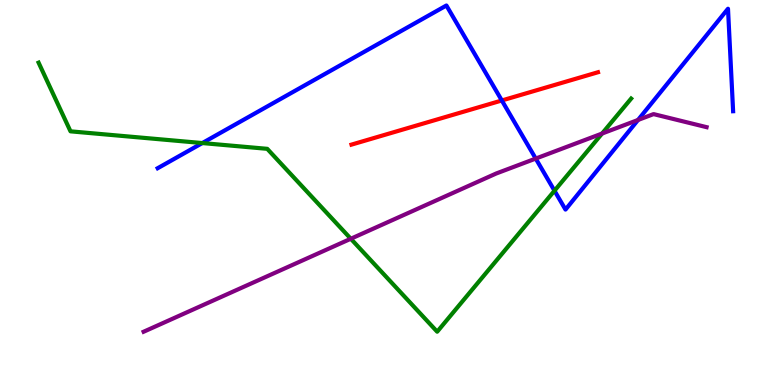[{'lines': ['blue', 'red'], 'intersections': [{'x': 6.48, 'y': 7.39}]}, {'lines': ['green', 'red'], 'intersections': []}, {'lines': ['purple', 'red'], 'intersections': []}, {'lines': ['blue', 'green'], 'intersections': [{'x': 2.61, 'y': 6.28}, {'x': 7.15, 'y': 5.05}]}, {'lines': ['blue', 'purple'], 'intersections': [{'x': 6.91, 'y': 5.88}, {'x': 8.23, 'y': 6.88}]}, {'lines': ['green', 'purple'], 'intersections': [{'x': 4.53, 'y': 3.8}, {'x': 7.77, 'y': 6.53}]}]